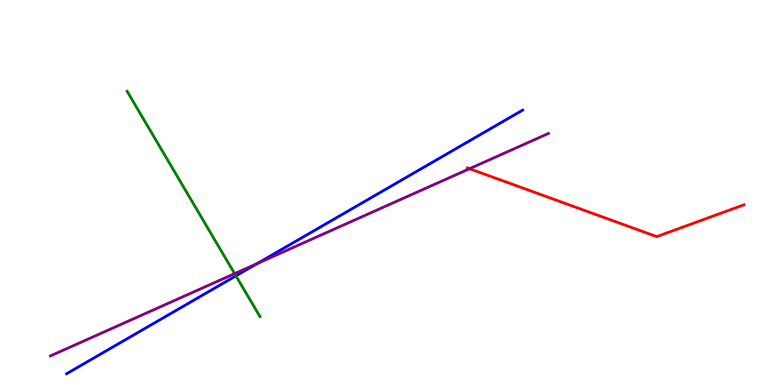[{'lines': ['blue', 'red'], 'intersections': []}, {'lines': ['green', 'red'], 'intersections': []}, {'lines': ['purple', 'red'], 'intersections': [{'x': 6.06, 'y': 5.62}]}, {'lines': ['blue', 'green'], 'intersections': [{'x': 3.04, 'y': 2.83}]}, {'lines': ['blue', 'purple'], 'intersections': [{'x': 3.32, 'y': 3.15}]}, {'lines': ['green', 'purple'], 'intersections': [{'x': 3.03, 'y': 2.89}]}]